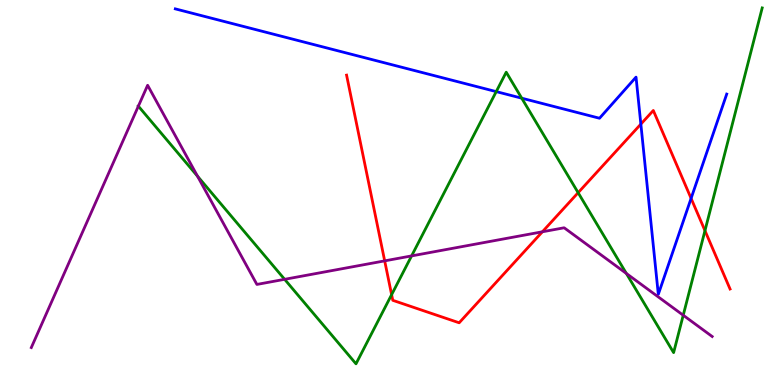[{'lines': ['blue', 'red'], 'intersections': [{'x': 8.27, 'y': 6.78}, {'x': 8.92, 'y': 4.85}]}, {'lines': ['green', 'red'], 'intersections': [{'x': 5.05, 'y': 2.35}, {'x': 7.46, 'y': 5.0}, {'x': 9.1, 'y': 4.01}]}, {'lines': ['purple', 'red'], 'intersections': [{'x': 4.96, 'y': 3.22}, {'x': 7.0, 'y': 3.98}]}, {'lines': ['blue', 'green'], 'intersections': [{'x': 6.4, 'y': 7.62}, {'x': 6.73, 'y': 7.45}]}, {'lines': ['blue', 'purple'], 'intersections': []}, {'lines': ['green', 'purple'], 'intersections': [{'x': 1.79, 'y': 7.24}, {'x': 2.55, 'y': 5.42}, {'x': 3.67, 'y': 2.74}, {'x': 5.31, 'y': 3.35}, {'x': 8.08, 'y': 2.9}, {'x': 8.82, 'y': 1.81}]}]